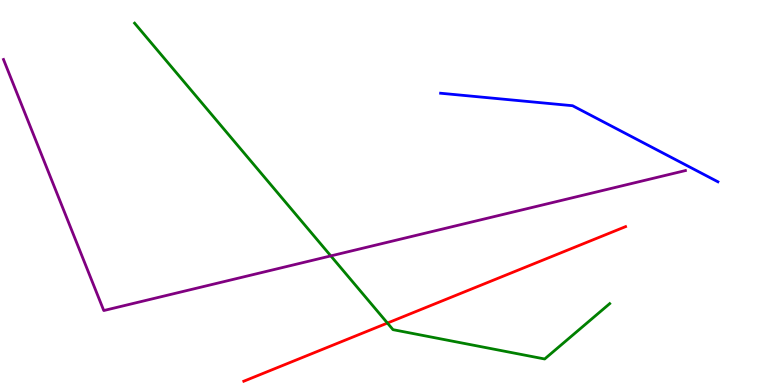[{'lines': ['blue', 'red'], 'intersections': []}, {'lines': ['green', 'red'], 'intersections': [{'x': 5.0, 'y': 1.61}]}, {'lines': ['purple', 'red'], 'intersections': []}, {'lines': ['blue', 'green'], 'intersections': []}, {'lines': ['blue', 'purple'], 'intersections': []}, {'lines': ['green', 'purple'], 'intersections': [{'x': 4.27, 'y': 3.35}]}]